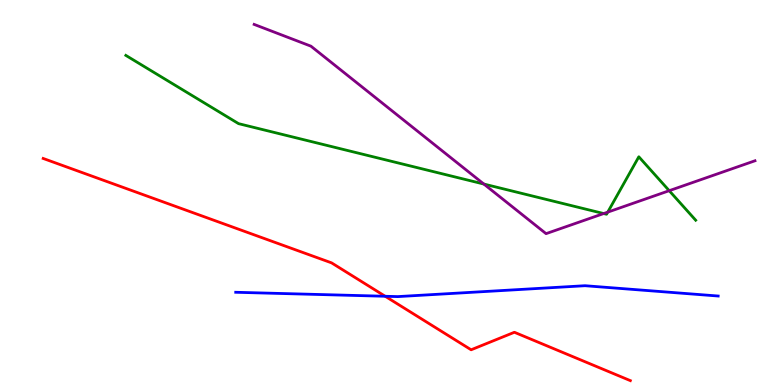[{'lines': ['blue', 'red'], 'intersections': [{'x': 4.97, 'y': 2.3}]}, {'lines': ['green', 'red'], 'intersections': []}, {'lines': ['purple', 'red'], 'intersections': []}, {'lines': ['blue', 'green'], 'intersections': []}, {'lines': ['blue', 'purple'], 'intersections': []}, {'lines': ['green', 'purple'], 'intersections': [{'x': 6.24, 'y': 5.22}, {'x': 7.79, 'y': 4.45}, {'x': 7.84, 'y': 4.49}, {'x': 8.64, 'y': 5.05}]}]